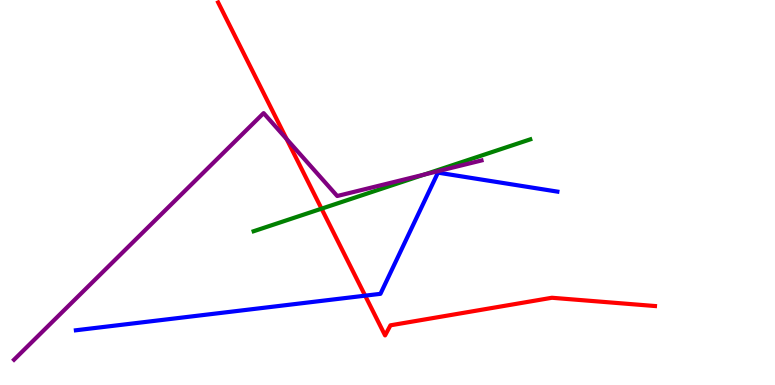[{'lines': ['blue', 'red'], 'intersections': [{'x': 4.71, 'y': 2.32}]}, {'lines': ['green', 'red'], 'intersections': [{'x': 4.15, 'y': 4.58}]}, {'lines': ['purple', 'red'], 'intersections': [{'x': 3.7, 'y': 6.39}]}, {'lines': ['blue', 'green'], 'intersections': []}, {'lines': ['blue', 'purple'], 'intersections': []}, {'lines': ['green', 'purple'], 'intersections': [{'x': 5.48, 'y': 5.47}]}]